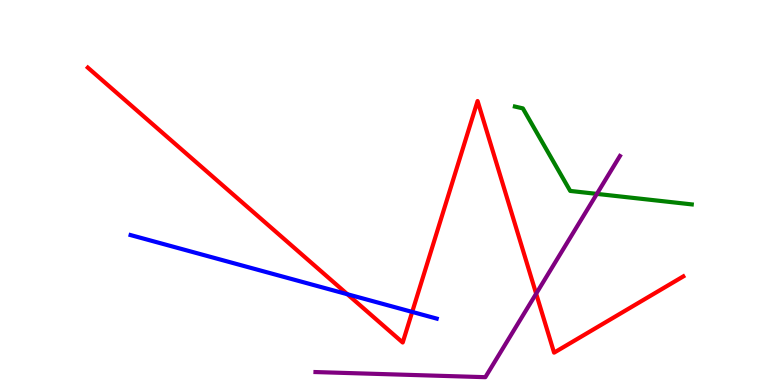[{'lines': ['blue', 'red'], 'intersections': [{'x': 4.48, 'y': 2.36}, {'x': 5.32, 'y': 1.9}]}, {'lines': ['green', 'red'], 'intersections': []}, {'lines': ['purple', 'red'], 'intersections': [{'x': 6.92, 'y': 2.37}]}, {'lines': ['blue', 'green'], 'intersections': []}, {'lines': ['blue', 'purple'], 'intersections': []}, {'lines': ['green', 'purple'], 'intersections': [{'x': 7.7, 'y': 4.96}]}]